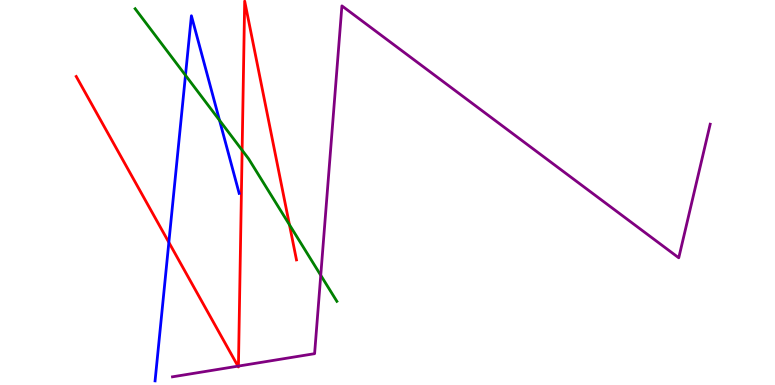[{'lines': ['blue', 'red'], 'intersections': [{'x': 2.18, 'y': 3.7}]}, {'lines': ['green', 'red'], 'intersections': [{'x': 3.12, 'y': 6.1}, {'x': 3.73, 'y': 4.16}]}, {'lines': ['purple', 'red'], 'intersections': [{'x': 3.07, 'y': 0.489}, {'x': 3.08, 'y': 0.491}]}, {'lines': ['blue', 'green'], 'intersections': [{'x': 2.39, 'y': 8.04}, {'x': 2.83, 'y': 6.87}]}, {'lines': ['blue', 'purple'], 'intersections': []}, {'lines': ['green', 'purple'], 'intersections': [{'x': 4.14, 'y': 2.85}]}]